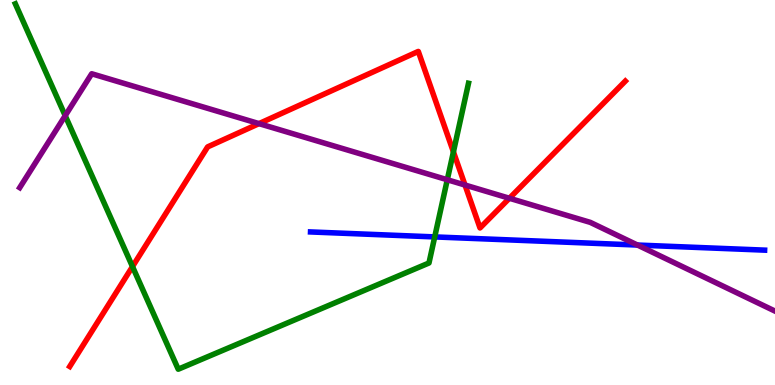[{'lines': ['blue', 'red'], 'intersections': []}, {'lines': ['green', 'red'], 'intersections': [{'x': 1.71, 'y': 3.08}, {'x': 5.85, 'y': 6.06}]}, {'lines': ['purple', 'red'], 'intersections': [{'x': 3.34, 'y': 6.79}, {'x': 6.0, 'y': 5.19}, {'x': 6.57, 'y': 4.85}]}, {'lines': ['blue', 'green'], 'intersections': [{'x': 5.61, 'y': 3.85}]}, {'lines': ['blue', 'purple'], 'intersections': [{'x': 8.23, 'y': 3.64}]}, {'lines': ['green', 'purple'], 'intersections': [{'x': 0.841, 'y': 6.99}, {'x': 5.77, 'y': 5.33}]}]